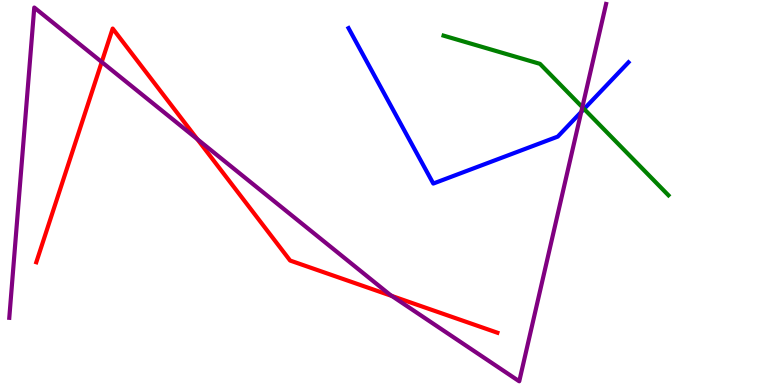[{'lines': ['blue', 'red'], 'intersections': []}, {'lines': ['green', 'red'], 'intersections': []}, {'lines': ['purple', 'red'], 'intersections': [{'x': 1.31, 'y': 8.39}, {'x': 2.55, 'y': 6.39}, {'x': 5.06, 'y': 2.31}]}, {'lines': ['blue', 'green'], 'intersections': [{'x': 7.54, 'y': 7.17}]}, {'lines': ['blue', 'purple'], 'intersections': [{'x': 7.5, 'y': 7.09}]}, {'lines': ['green', 'purple'], 'intersections': [{'x': 7.51, 'y': 7.22}]}]